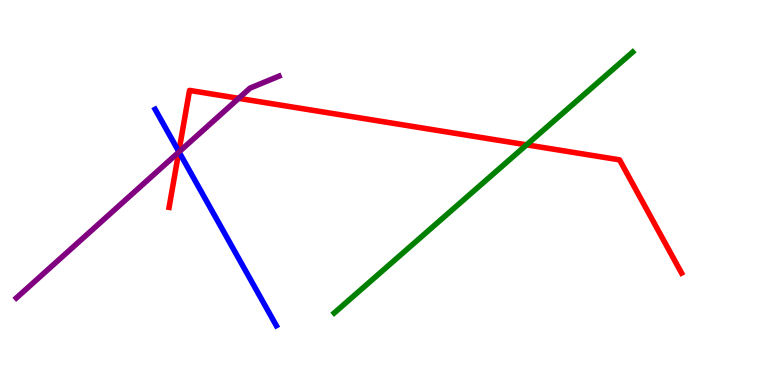[{'lines': ['blue', 'red'], 'intersections': [{'x': 2.31, 'y': 6.06}]}, {'lines': ['green', 'red'], 'intersections': [{'x': 6.79, 'y': 6.24}]}, {'lines': ['purple', 'red'], 'intersections': [{'x': 2.31, 'y': 6.05}, {'x': 3.08, 'y': 7.45}]}, {'lines': ['blue', 'green'], 'intersections': []}, {'lines': ['blue', 'purple'], 'intersections': [{'x': 2.31, 'y': 6.05}]}, {'lines': ['green', 'purple'], 'intersections': []}]